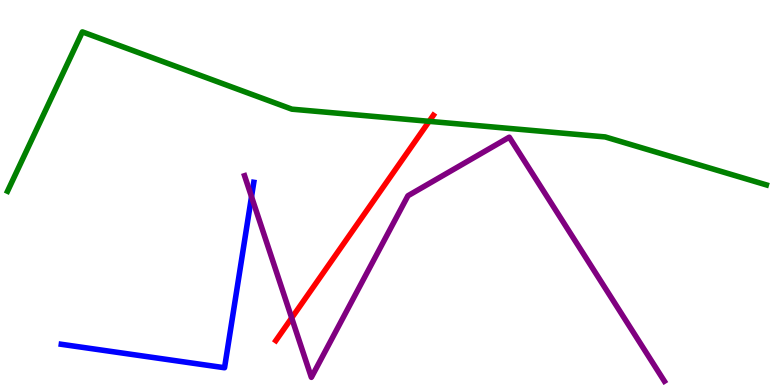[{'lines': ['blue', 'red'], 'intersections': []}, {'lines': ['green', 'red'], 'intersections': [{'x': 5.54, 'y': 6.85}]}, {'lines': ['purple', 'red'], 'intersections': [{'x': 3.76, 'y': 1.74}]}, {'lines': ['blue', 'green'], 'intersections': []}, {'lines': ['blue', 'purple'], 'intersections': [{'x': 3.25, 'y': 4.89}]}, {'lines': ['green', 'purple'], 'intersections': []}]